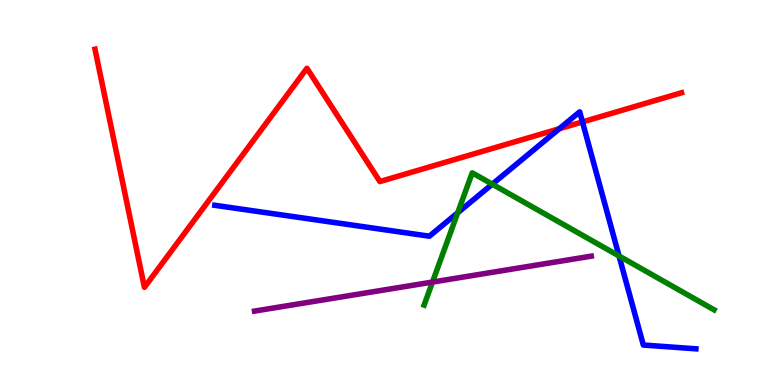[{'lines': ['blue', 'red'], 'intersections': [{'x': 7.22, 'y': 6.66}, {'x': 7.52, 'y': 6.83}]}, {'lines': ['green', 'red'], 'intersections': []}, {'lines': ['purple', 'red'], 'intersections': []}, {'lines': ['blue', 'green'], 'intersections': [{'x': 5.91, 'y': 4.47}, {'x': 6.35, 'y': 5.22}, {'x': 7.99, 'y': 3.35}]}, {'lines': ['blue', 'purple'], 'intersections': []}, {'lines': ['green', 'purple'], 'intersections': [{'x': 5.58, 'y': 2.67}]}]